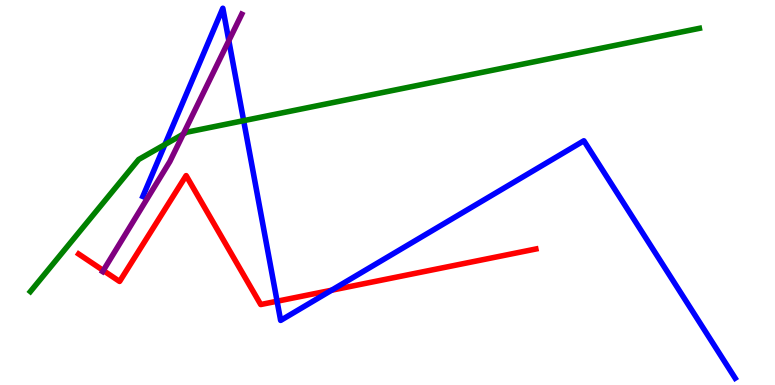[{'lines': ['blue', 'red'], 'intersections': [{'x': 3.58, 'y': 2.18}, {'x': 4.28, 'y': 2.46}]}, {'lines': ['green', 'red'], 'intersections': []}, {'lines': ['purple', 'red'], 'intersections': [{'x': 1.33, 'y': 2.97}]}, {'lines': ['blue', 'green'], 'intersections': [{'x': 2.13, 'y': 6.25}, {'x': 3.14, 'y': 6.87}]}, {'lines': ['blue', 'purple'], 'intersections': [{'x': 2.95, 'y': 8.94}]}, {'lines': ['green', 'purple'], 'intersections': [{'x': 2.36, 'y': 6.52}]}]